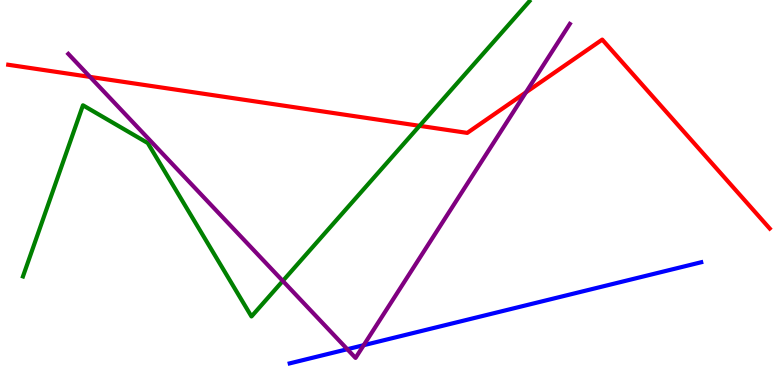[{'lines': ['blue', 'red'], 'intersections': []}, {'lines': ['green', 'red'], 'intersections': [{'x': 5.41, 'y': 6.73}]}, {'lines': ['purple', 'red'], 'intersections': [{'x': 1.16, 'y': 8.0}, {'x': 6.79, 'y': 7.6}]}, {'lines': ['blue', 'green'], 'intersections': []}, {'lines': ['blue', 'purple'], 'intersections': [{'x': 4.48, 'y': 0.929}, {'x': 4.69, 'y': 1.03}]}, {'lines': ['green', 'purple'], 'intersections': [{'x': 3.65, 'y': 2.7}]}]